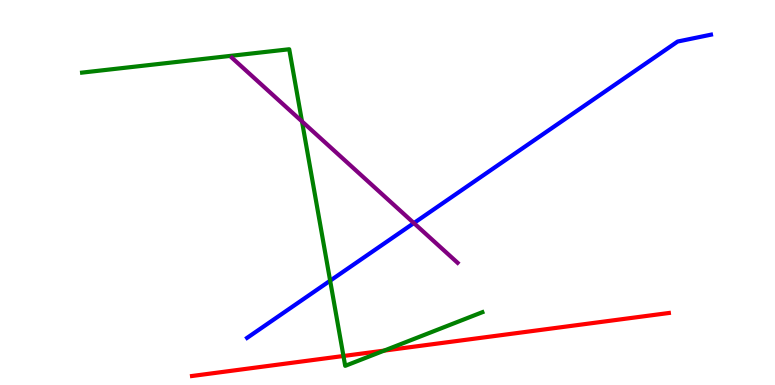[{'lines': ['blue', 'red'], 'intersections': []}, {'lines': ['green', 'red'], 'intersections': [{'x': 4.43, 'y': 0.754}, {'x': 4.96, 'y': 0.893}]}, {'lines': ['purple', 'red'], 'intersections': []}, {'lines': ['blue', 'green'], 'intersections': [{'x': 4.26, 'y': 2.71}]}, {'lines': ['blue', 'purple'], 'intersections': [{'x': 5.34, 'y': 4.21}]}, {'lines': ['green', 'purple'], 'intersections': [{'x': 3.9, 'y': 6.85}]}]